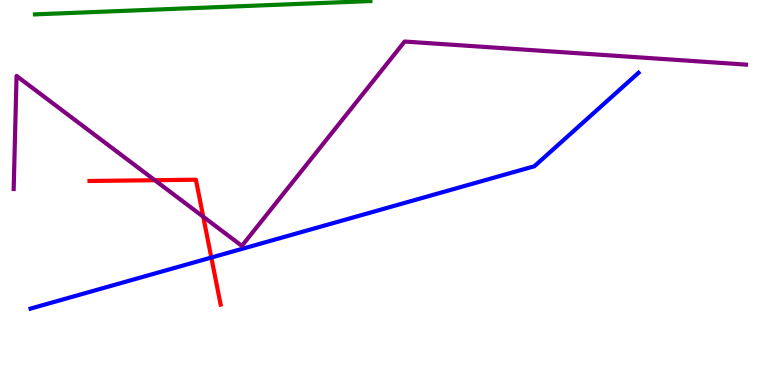[{'lines': ['blue', 'red'], 'intersections': [{'x': 2.73, 'y': 3.31}]}, {'lines': ['green', 'red'], 'intersections': []}, {'lines': ['purple', 'red'], 'intersections': [{'x': 2.0, 'y': 5.32}, {'x': 2.62, 'y': 4.37}]}, {'lines': ['blue', 'green'], 'intersections': []}, {'lines': ['blue', 'purple'], 'intersections': []}, {'lines': ['green', 'purple'], 'intersections': []}]